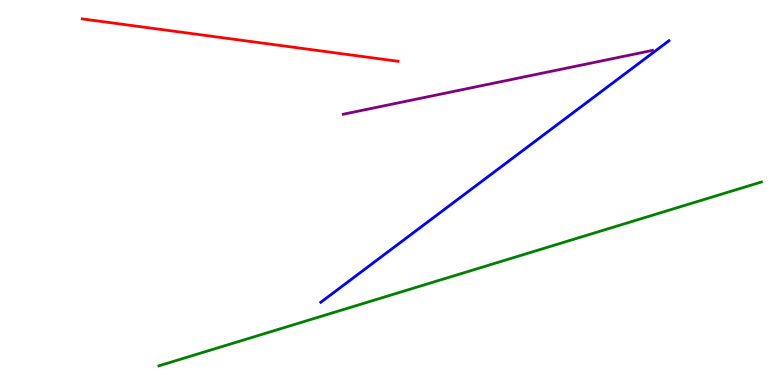[{'lines': ['blue', 'red'], 'intersections': []}, {'lines': ['green', 'red'], 'intersections': []}, {'lines': ['purple', 'red'], 'intersections': []}, {'lines': ['blue', 'green'], 'intersections': []}, {'lines': ['blue', 'purple'], 'intersections': []}, {'lines': ['green', 'purple'], 'intersections': []}]